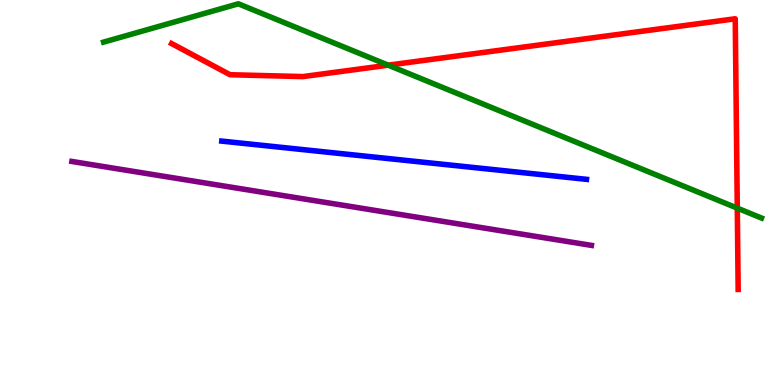[{'lines': ['blue', 'red'], 'intersections': []}, {'lines': ['green', 'red'], 'intersections': [{'x': 5.01, 'y': 8.31}, {'x': 9.51, 'y': 4.59}]}, {'lines': ['purple', 'red'], 'intersections': []}, {'lines': ['blue', 'green'], 'intersections': []}, {'lines': ['blue', 'purple'], 'intersections': []}, {'lines': ['green', 'purple'], 'intersections': []}]